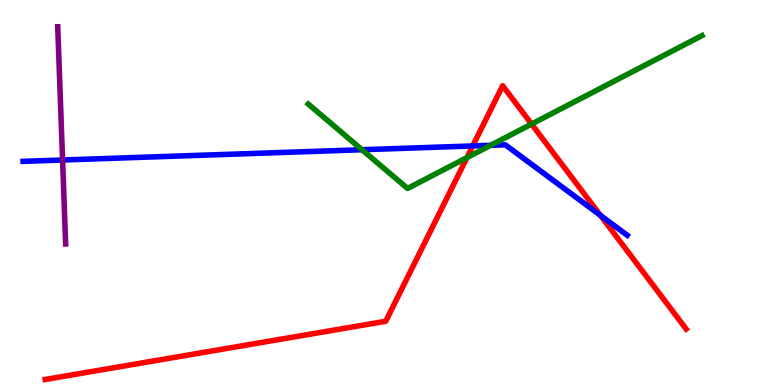[{'lines': ['blue', 'red'], 'intersections': [{'x': 6.1, 'y': 6.21}, {'x': 7.75, 'y': 4.41}]}, {'lines': ['green', 'red'], 'intersections': [{'x': 6.03, 'y': 5.91}, {'x': 6.86, 'y': 6.78}]}, {'lines': ['purple', 'red'], 'intersections': []}, {'lines': ['blue', 'green'], 'intersections': [{'x': 4.67, 'y': 6.11}, {'x': 6.33, 'y': 6.23}]}, {'lines': ['blue', 'purple'], 'intersections': [{'x': 0.807, 'y': 5.84}]}, {'lines': ['green', 'purple'], 'intersections': []}]